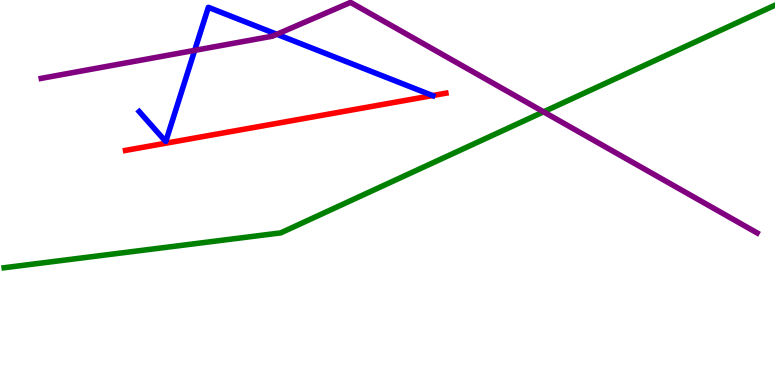[{'lines': ['blue', 'red'], 'intersections': [{'x': 5.58, 'y': 7.52}]}, {'lines': ['green', 'red'], 'intersections': []}, {'lines': ['purple', 'red'], 'intersections': []}, {'lines': ['blue', 'green'], 'intersections': []}, {'lines': ['blue', 'purple'], 'intersections': [{'x': 2.51, 'y': 8.69}, {'x': 3.57, 'y': 9.11}]}, {'lines': ['green', 'purple'], 'intersections': [{'x': 7.01, 'y': 7.1}]}]